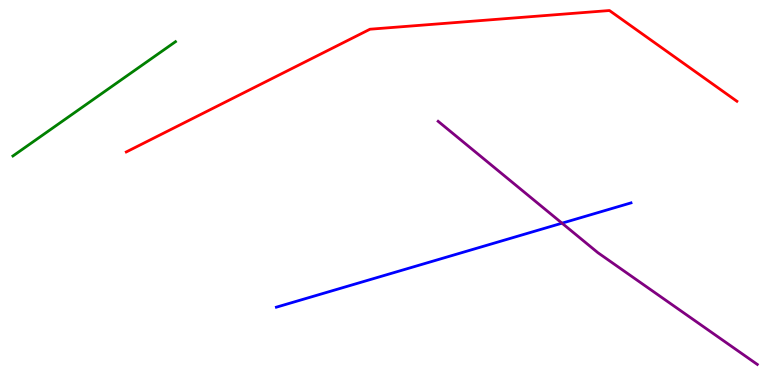[{'lines': ['blue', 'red'], 'intersections': []}, {'lines': ['green', 'red'], 'intersections': []}, {'lines': ['purple', 'red'], 'intersections': []}, {'lines': ['blue', 'green'], 'intersections': []}, {'lines': ['blue', 'purple'], 'intersections': [{'x': 7.25, 'y': 4.2}]}, {'lines': ['green', 'purple'], 'intersections': []}]